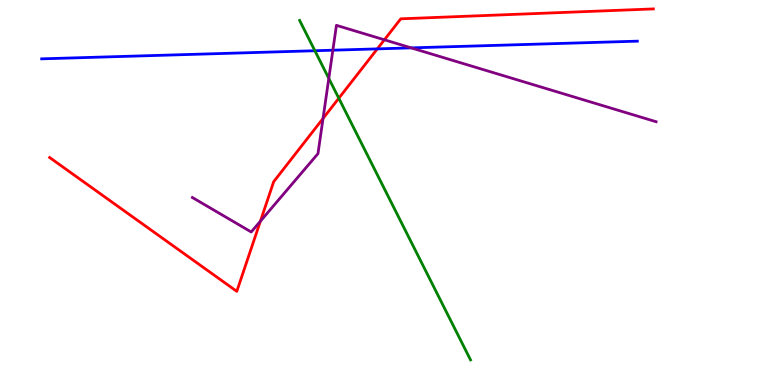[{'lines': ['blue', 'red'], 'intersections': [{'x': 4.87, 'y': 8.73}]}, {'lines': ['green', 'red'], 'intersections': [{'x': 4.37, 'y': 7.45}]}, {'lines': ['purple', 'red'], 'intersections': [{'x': 3.36, 'y': 4.25}, {'x': 4.17, 'y': 6.92}, {'x': 4.96, 'y': 8.97}]}, {'lines': ['blue', 'green'], 'intersections': [{'x': 4.06, 'y': 8.68}]}, {'lines': ['blue', 'purple'], 'intersections': [{'x': 4.29, 'y': 8.7}, {'x': 5.31, 'y': 8.76}]}, {'lines': ['green', 'purple'], 'intersections': [{'x': 4.24, 'y': 7.96}]}]